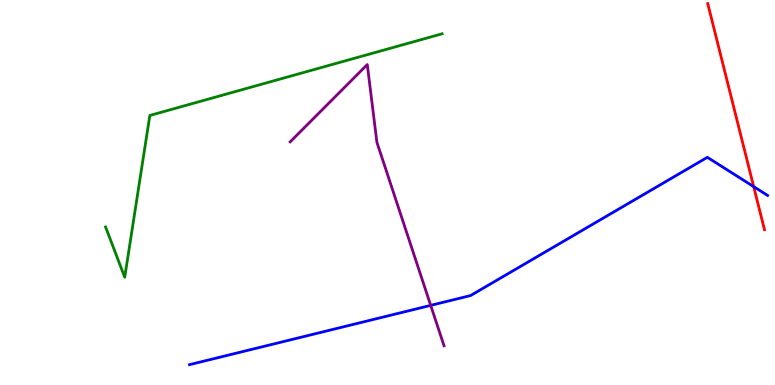[{'lines': ['blue', 'red'], 'intersections': [{'x': 9.72, 'y': 5.15}]}, {'lines': ['green', 'red'], 'intersections': []}, {'lines': ['purple', 'red'], 'intersections': []}, {'lines': ['blue', 'green'], 'intersections': []}, {'lines': ['blue', 'purple'], 'intersections': [{'x': 5.56, 'y': 2.07}]}, {'lines': ['green', 'purple'], 'intersections': []}]